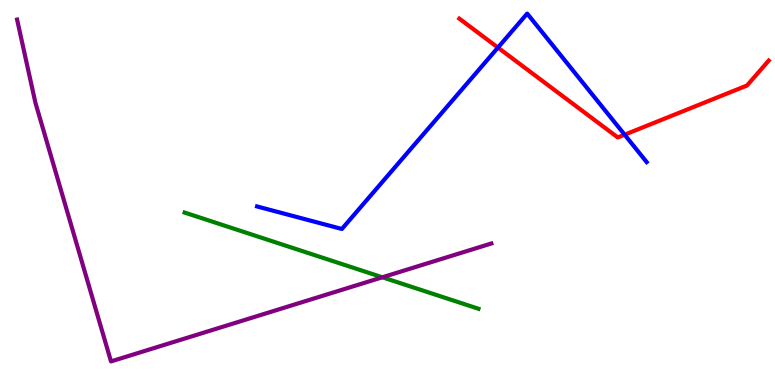[{'lines': ['blue', 'red'], 'intersections': [{'x': 6.43, 'y': 8.76}, {'x': 8.06, 'y': 6.5}]}, {'lines': ['green', 'red'], 'intersections': []}, {'lines': ['purple', 'red'], 'intersections': []}, {'lines': ['blue', 'green'], 'intersections': []}, {'lines': ['blue', 'purple'], 'intersections': []}, {'lines': ['green', 'purple'], 'intersections': [{'x': 4.93, 'y': 2.8}]}]